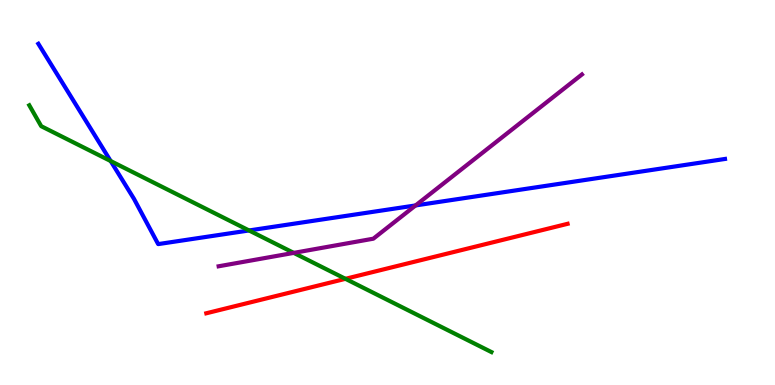[{'lines': ['blue', 'red'], 'intersections': []}, {'lines': ['green', 'red'], 'intersections': [{'x': 4.46, 'y': 2.76}]}, {'lines': ['purple', 'red'], 'intersections': []}, {'lines': ['blue', 'green'], 'intersections': [{'x': 1.43, 'y': 5.82}, {'x': 3.21, 'y': 4.01}]}, {'lines': ['blue', 'purple'], 'intersections': [{'x': 5.36, 'y': 4.66}]}, {'lines': ['green', 'purple'], 'intersections': [{'x': 3.79, 'y': 3.43}]}]